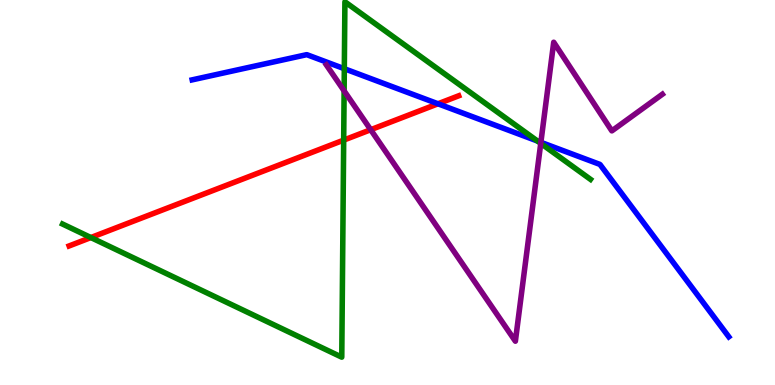[{'lines': ['blue', 'red'], 'intersections': [{'x': 5.65, 'y': 7.3}]}, {'lines': ['green', 'red'], 'intersections': [{'x': 1.17, 'y': 3.83}, {'x': 4.43, 'y': 6.36}]}, {'lines': ['purple', 'red'], 'intersections': [{'x': 4.78, 'y': 6.63}]}, {'lines': ['blue', 'green'], 'intersections': [{'x': 4.44, 'y': 8.22}, {'x': 6.94, 'y': 6.34}]}, {'lines': ['blue', 'purple'], 'intersections': [{'x': 6.98, 'y': 6.3}]}, {'lines': ['green', 'purple'], 'intersections': [{'x': 4.44, 'y': 7.64}, {'x': 6.98, 'y': 6.28}]}]